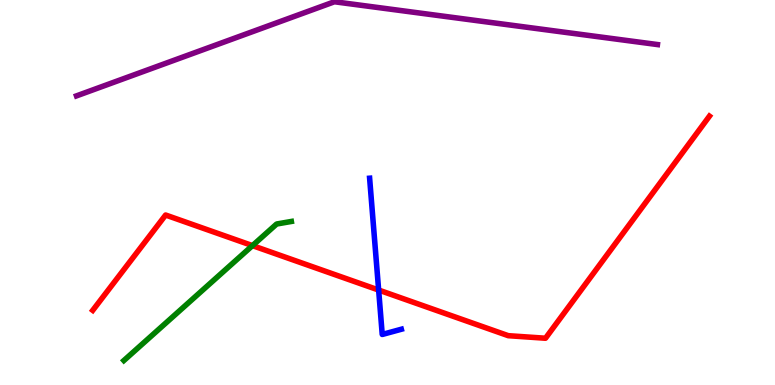[{'lines': ['blue', 'red'], 'intersections': [{'x': 4.89, 'y': 2.47}]}, {'lines': ['green', 'red'], 'intersections': [{'x': 3.26, 'y': 3.62}]}, {'lines': ['purple', 'red'], 'intersections': []}, {'lines': ['blue', 'green'], 'intersections': []}, {'lines': ['blue', 'purple'], 'intersections': []}, {'lines': ['green', 'purple'], 'intersections': []}]